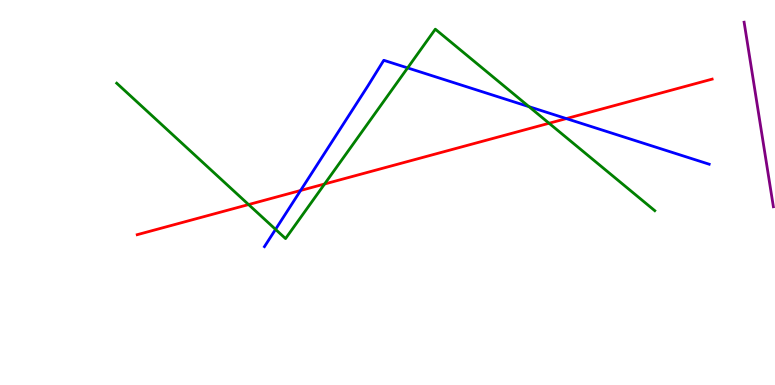[{'lines': ['blue', 'red'], 'intersections': [{'x': 3.88, 'y': 5.05}, {'x': 7.31, 'y': 6.92}]}, {'lines': ['green', 'red'], 'intersections': [{'x': 3.21, 'y': 4.69}, {'x': 4.19, 'y': 5.22}, {'x': 7.08, 'y': 6.8}]}, {'lines': ['purple', 'red'], 'intersections': []}, {'lines': ['blue', 'green'], 'intersections': [{'x': 3.56, 'y': 4.04}, {'x': 5.26, 'y': 8.24}, {'x': 6.83, 'y': 7.23}]}, {'lines': ['blue', 'purple'], 'intersections': []}, {'lines': ['green', 'purple'], 'intersections': []}]